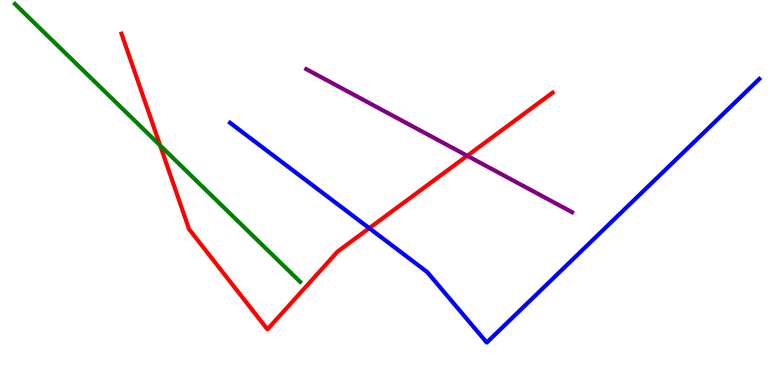[{'lines': ['blue', 'red'], 'intersections': [{'x': 4.76, 'y': 4.07}]}, {'lines': ['green', 'red'], 'intersections': [{'x': 2.07, 'y': 6.22}]}, {'lines': ['purple', 'red'], 'intersections': [{'x': 6.03, 'y': 5.95}]}, {'lines': ['blue', 'green'], 'intersections': []}, {'lines': ['blue', 'purple'], 'intersections': []}, {'lines': ['green', 'purple'], 'intersections': []}]